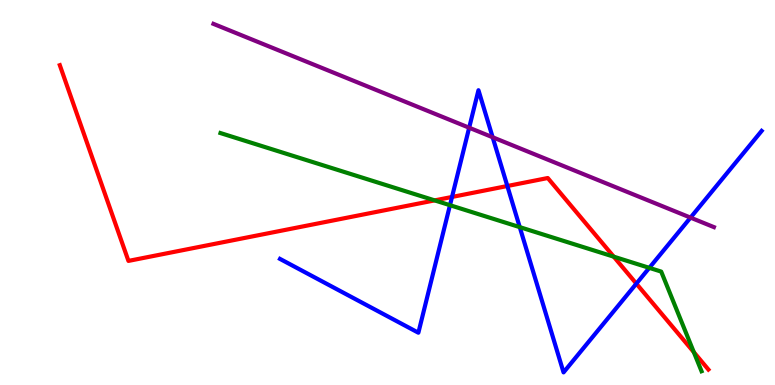[{'lines': ['blue', 'red'], 'intersections': [{'x': 5.83, 'y': 4.88}, {'x': 6.55, 'y': 5.17}, {'x': 8.21, 'y': 2.63}]}, {'lines': ['green', 'red'], 'intersections': [{'x': 5.61, 'y': 4.8}, {'x': 7.92, 'y': 3.33}, {'x': 8.95, 'y': 0.853}]}, {'lines': ['purple', 'red'], 'intersections': []}, {'lines': ['blue', 'green'], 'intersections': [{'x': 5.81, 'y': 4.67}, {'x': 6.71, 'y': 4.1}, {'x': 8.38, 'y': 3.04}]}, {'lines': ['blue', 'purple'], 'intersections': [{'x': 6.05, 'y': 6.68}, {'x': 6.36, 'y': 6.43}, {'x': 8.91, 'y': 4.35}]}, {'lines': ['green', 'purple'], 'intersections': []}]